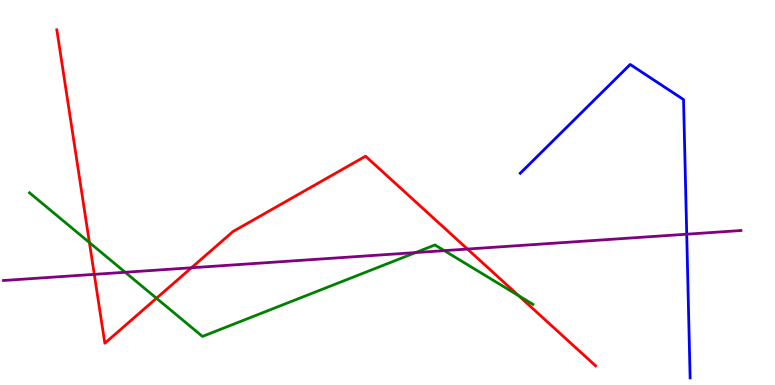[{'lines': ['blue', 'red'], 'intersections': []}, {'lines': ['green', 'red'], 'intersections': [{'x': 1.15, 'y': 3.7}, {'x': 2.02, 'y': 2.25}, {'x': 6.69, 'y': 2.32}]}, {'lines': ['purple', 'red'], 'intersections': [{'x': 1.22, 'y': 2.87}, {'x': 2.47, 'y': 3.04}, {'x': 6.03, 'y': 3.53}]}, {'lines': ['blue', 'green'], 'intersections': []}, {'lines': ['blue', 'purple'], 'intersections': [{'x': 8.86, 'y': 3.92}]}, {'lines': ['green', 'purple'], 'intersections': [{'x': 1.62, 'y': 2.93}, {'x': 5.36, 'y': 3.44}, {'x': 5.73, 'y': 3.49}]}]